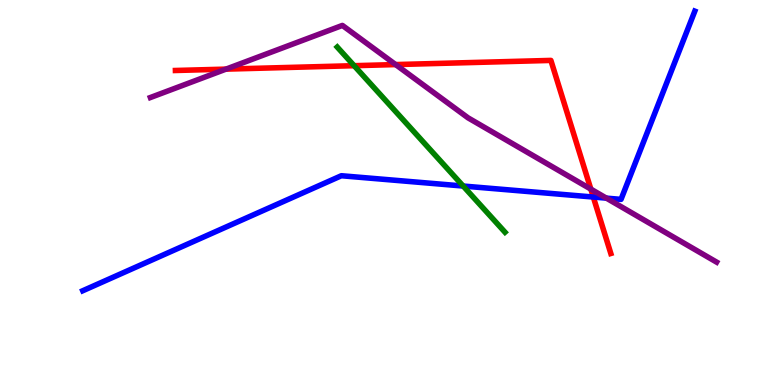[{'lines': ['blue', 'red'], 'intersections': [{'x': 7.66, 'y': 4.88}]}, {'lines': ['green', 'red'], 'intersections': [{'x': 4.57, 'y': 8.29}]}, {'lines': ['purple', 'red'], 'intersections': [{'x': 2.92, 'y': 8.2}, {'x': 5.1, 'y': 8.32}, {'x': 7.62, 'y': 5.09}]}, {'lines': ['blue', 'green'], 'intersections': [{'x': 5.98, 'y': 5.17}]}, {'lines': ['blue', 'purple'], 'intersections': [{'x': 7.82, 'y': 4.85}]}, {'lines': ['green', 'purple'], 'intersections': []}]